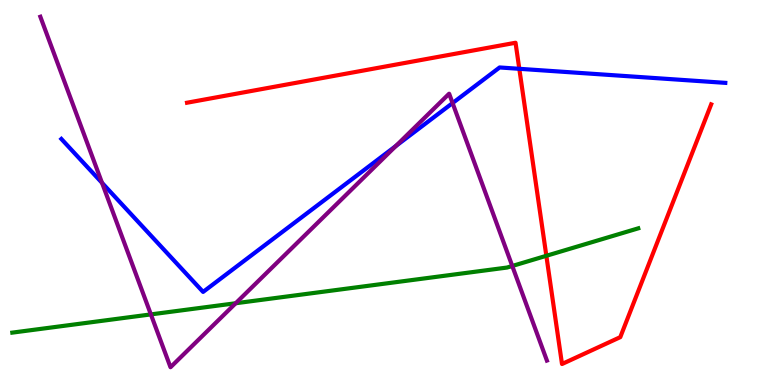[{'lines': ['blue', 'red'], 'intersections': [{'x': 6.7, 'y': 8.21}]}, {'lines': ['green', 'red'], 'intersections': [{'x': 7.05, 'y': 3.36}]}, {'lines': ['purple', 'red'], 'intersections': []}, {'lines': ['blue', 'green'], 'intersections': []}, {'lines': ['blue', 'purple'], 'intersections': [{'x': 1.32, 'y': 5.25}, {'x': 5.11, 'y': 6.21}, {'x': 5.84, 'y': 7.32}]}, {'lines': ['green', 'purple'], 'intersections': [{'x': 1.95, 'y': 1.83}, {'x': 3.04, 'y': 2.12}, {'x': 6.61, 'y': 3.09}]}]